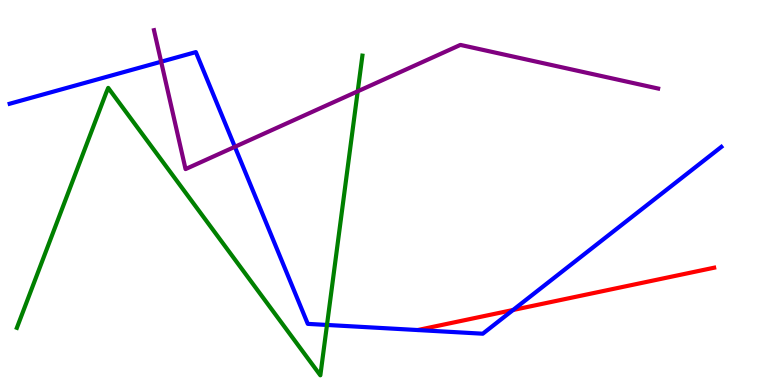[{'lines': ['blue', 'red'], 'intersections': [{'x': 6.62, 'y': 1.95}]}, {'lines': ['green', 'red'], 'intersections': []}, {'lines': ['purple', 'red'], 'intersections': []}, {'lines': ['blue', 'green'], 'intersections': [{'x': 4.22, 'y': 1.56}]}, {'lines': ['blue', 'purple'], 'intersections': [{'x': 2.08, 'y': 8.4}, {'x': 3.03, 'y': 6.19}]}, {'lines': ['green', 'purple'], 'intersections': [{'x': 4.62, 'y': 7.63}]}]